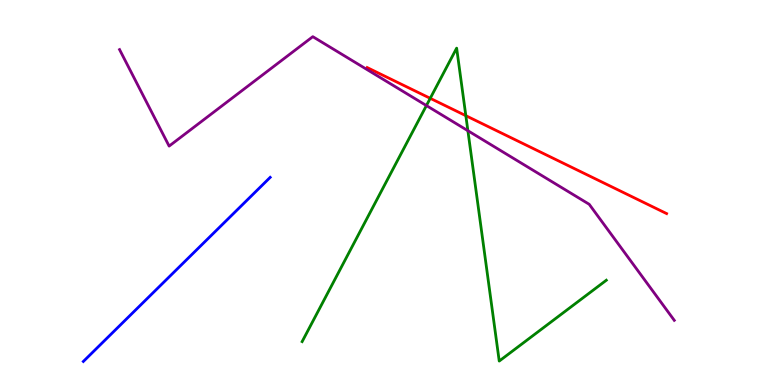[{'lines': ['blue', 'red'], 'intersections': []}, {'lines': ['green', 'red'], 'intersections': [{'x': 5.55, 'y': 7.45}, {'x': 6.01, 'y': 7.0}]}, {'lines': ['purple', 'red'], 'intersections': []}, {'lines': ['blue', 'green'], 'intersections': []}, {'lines': ['blue', 'purple'], 'intersections': []}, {'lines': ['green', 'purple'], 'intersections': [{'x': 5.5, 'y': 7.26}, {'x': 6.04, 'y': 6.6}]}]